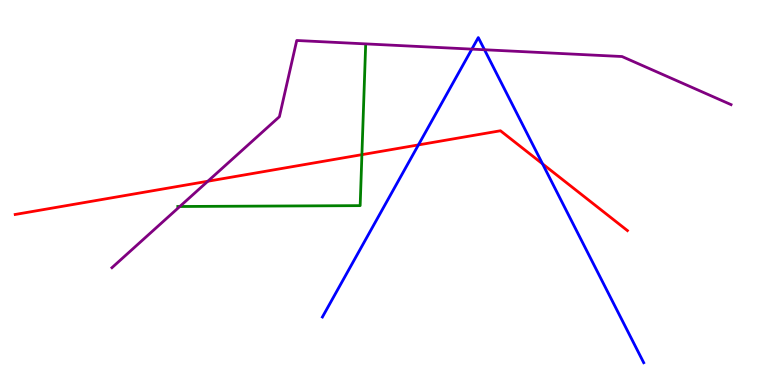[{'lines': ['blue', 'red'], 'intersections': [{'x': 5.4, 'y': 6.24}, {'x': 7.0, 'y': 5.74}]}, {'lines': ['green', 'red'], 'intersections': [{'x': 4.67, 'y': 5.98}]}, {'lines': ['purple', 'red'], 'intersections': [{'x': 2.68, 'y': 5.29}]}, {'lines': ['blue', 'green'], 'intersections': []}, {'lines': ['blue', 'purple'], 'intersections': [{'x': 6.09, 'y': 8.72}, {'x': 6.25, 'y': 8.71}]}, {'lines': ['green', 'purple'], 'intersections': [{'x': 2.32, 'y': 4.64}]}]